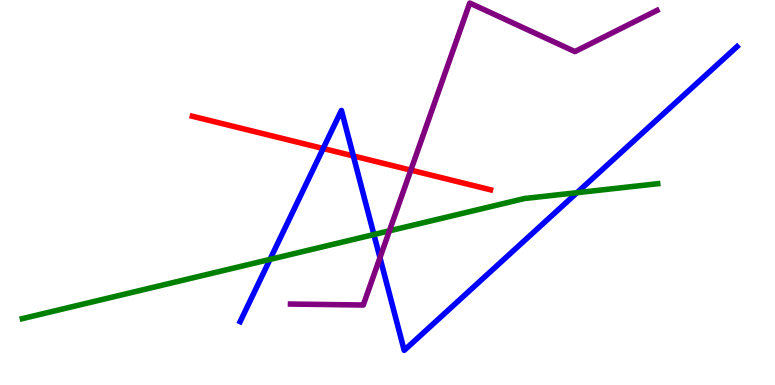[{'lines': ['blue', 'red'], 'intersections': [{'x': 4.17, 'y': 6.14}, {'x': 4.56, 'y': 5.95}]}, {'lines': ['green', 'red'], 'intersections': []}, {'lines': ['purple', 'red'], 'intersections': [{'x': 5.3, 'y': 5.58}]}, {'lines': ['blue', 'green'], 'intersections': [{'x': 3.48, 'y': 3.26}, {'x': 4.82, 'y': 3.91}, {'x': 7.44, 'y': 5.0}]}, {'lines': ['blue', 'purple'], 'intersections': [{'x': 4.9, 'y': 3.31}]}, {'lines': ['green', 'purple'], 'intersections': [{'x': 5.02, 'y': 4.0}]}]